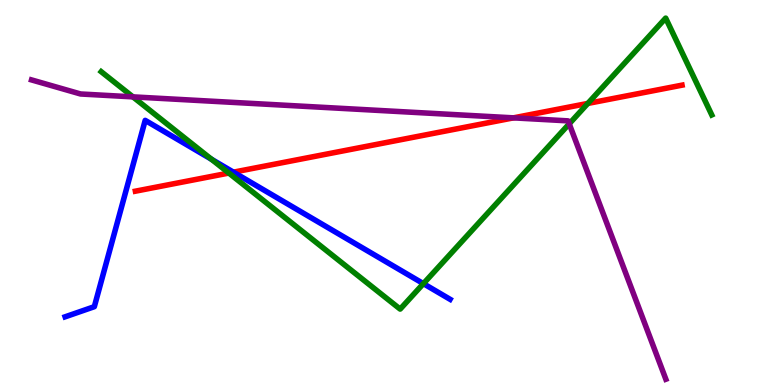[{'lines': ['blue', 'red'], 'intersections': [{'x': 3.01, 'y': 5.53}]}, {'lines': ['green', 'red'], 'intersections': [{'x': 2.95, 'y': 5.51}, {'x': 7.58, 'y': 7.31}]}, {'lines': ['purple', 'red'], 'intersections': [{'x': 6.63, 'y': 6.94}]}, {'lines': ['blue', 'green'], 'intersections': [{'x': 2.73, 'y': 5.86}, {'x': 5.46, 'y': 2.63}]}, {'lines': ['blue', 'purple'], 'intersections': []}, {'lines': ['green', 'purple'], 'intersections': [{'x': 1.72, 'y': 7.48}, {'x': 7.34, 'y': 6.78}]}]